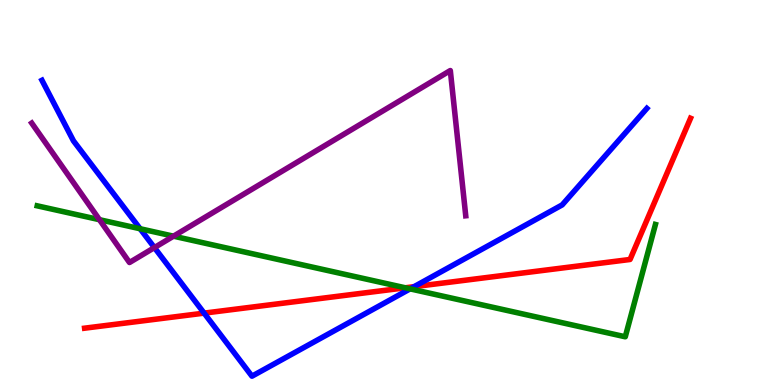[{'lines': ['blue', 'red'], 'intersections': [{'x': 2.63, 'y': 1.87}, {'x': 5.34, 'y': 2.55}]}, {'lines': ['green', 'red'], 'intersections': [{'x': 5.23, 'y': 2.52}]}, {'lines': ['purple', 'red'], 'intersections': []}, {'lines': ['blue', 'green'], 'intersections': [{'x': 1.81, 'y': 4.06}, {'x': 5.29, 'y': 2.5}]}, {'lines': ['blue', 'purple'], 'intersections': [{'x': 1.99, 'y': 3.57}]}, {'lines': ['green', 'purple'], 'intersections': [{'x': 1.28, 'y': 4.29}, {'x': 2.24, 'y': 3.87}]}]